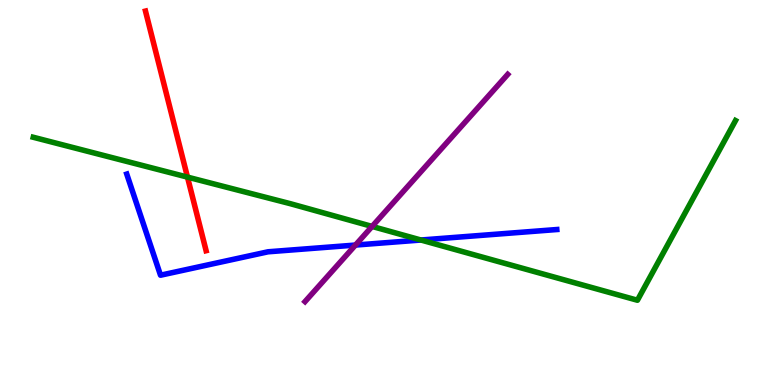[{'lines': ['blue', 'red'], 'intersections': []}, {'lines': ['green', 'red'], 'intersections': [{'x': 2.42, 'y': 5.4}]}, {'lines': ['purple', 'red'], 'intersections': []}, {'lines': ['blue', 'green'], 'intersections': [{'x': 5.43, 'y': 3.77}]}, {'lines': ['blue', 'purple'], 'intersections': [{'x': 4.59, 'y': 3.63}]}, {'lines': ['green', 'purple'], 'intersections': [{'x': 4.8, 'y': 4.12}]}]